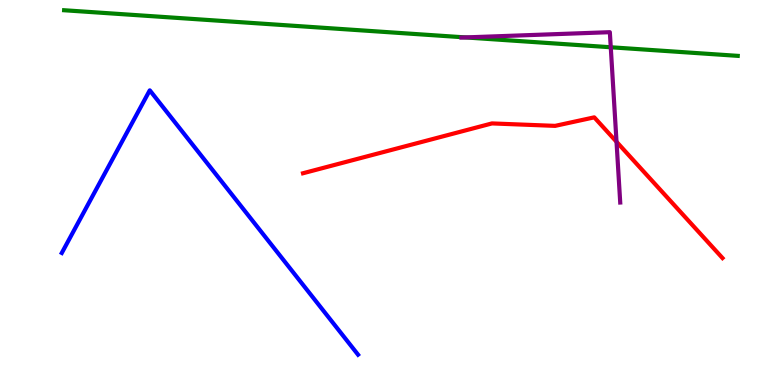[{'lines': ['blue', 'red'], 'intersections': []}, {'lines': ['green', 'red'], 'intersections': []}, {'lines': ['purple', 'red'], 'intersections': [{'x': 7.96, 'y': 6.32}]}, {'lines': ['blue', 'green'], 'intersections': []}, {'lines': ['blue', 'purple'], 'intersections': []}, {'lines': ['green', 'purple'], 'intersections': [{'x': 6.01, 'y': 9.03}, {'x': 7.88, 'y': 8.77}]}]